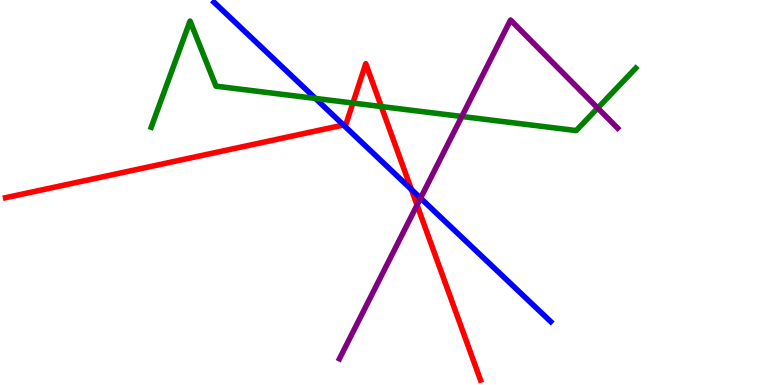[{'lines': ['blue', 'red'], 'intersections': [{'x': 4.43, 'y': 6.75}, {'x': 5.31, 'y': 5.08}]}, {'lines': ['green', 'red'], 'intersections': [{'x': 4.55, 'y': 7.32}, {'x': 4.92, 'y': 7.23}]}, {'lines': ['purple', 'red'], 'intersections': [{'x': 5.38, 'y': 4.67}]}, {'lines': ['blue', 'green'], 'intersections': [{'x': 4.07, 'y': 7.44}]}, {'lines': ['blue', 'purple'], 'intersections': [{'x': 5.43, 'y': 4.85}]}, {'lines': ['green', 'purple'], 'intersections': [{'x': 5.96, 'y': 6.97}, {'x': 7.71, 'y': 7.19}]}]